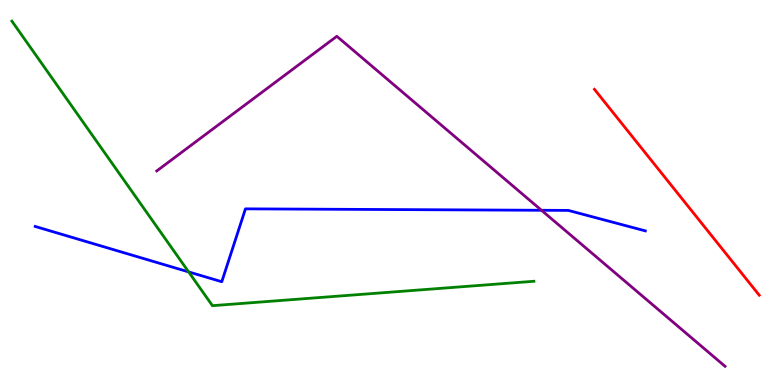[{'lines': ['blue', 'red'], 'intersections': []}, {'lines': ['green', 'red'], 'intersections': []}, {'lines': ['purple', 'red'], 'intersections': []}, {'lines': ['blue', 'green'], 'intersections': [{'x': 2.43, 'y': 2.94}]}, {'lines': ['blue', 'purple'], 'intersections': [{'x': 6.99, 'y': 4.54}]}, {'lines': ['green', 'purple'], 'intersections': []}]